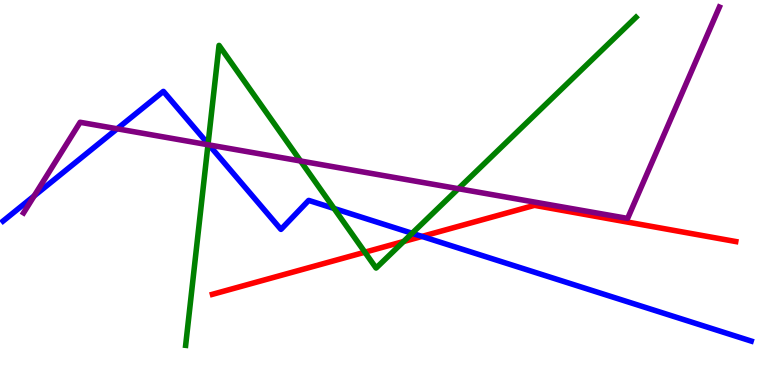[{'lines': ['blue', 'red'], 'intersections': [{'x': 5.45, 'y': 3.86}]}, {'lines': ['green', 'red'], 'intersections': [{'x': 4.71, 'y': 3.45}, {'x': 5.21, 'y': 3.73}]}, {'lines': ['purple', 'red'], 'intersections': []}, {'lines': ['blue', 'green'], 'intersections': [{'x': 2.68, 'y': 6.26}, {'x': 4.31, 'y': 4.59}, {'x': 5.32, 'y': 3.94}]}, {'lines': ['blue', 'purple'], 'intersections': [{'x': 0.441, 'y': 4.91}, {'x': 1.51, 'y': 6.65}, {'x': 2.7, 'y': 6.24}]}, {'lines': ['green', 'purple'], 'intersections': [{'x': 2.68, 'y': 6.24}, {'x': 3.88, 'y': 5.82}, {'x': 5.91, 'y': 5.1}]}]